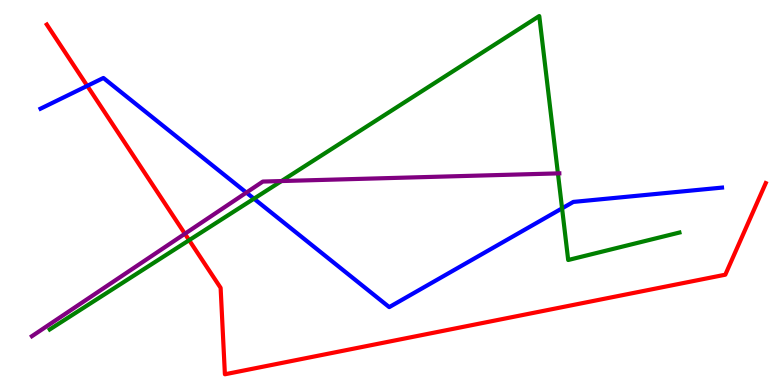[{'lines': ['blue', 'red'], 'intersections': [{'x': 1.13, 'y': 7.77}]}, {'lines': ['green', 'red'], 'intersections': [{'x': 2.44, 'y': 3.76}]}, {'lines': ['purple', 'red'], 'intersections': [{'x': 2.39, 'y': 3.93}]}, {'lines': ['blue', 'green'], 'intersections': [{'x': 3.28, 'y': 4.84}, {'x': 7.25, 'y': 4.59}]}, {'lines': ['blue', 'purple'], 'intersections': [{'x': 3.18, 'y': 5.0}]}, {'lines': ['green', 'purple'], 'intersections': [{'x': 3.63, 'y': 5.3}, {'x': 7.2, 'y': 5.5}]}]